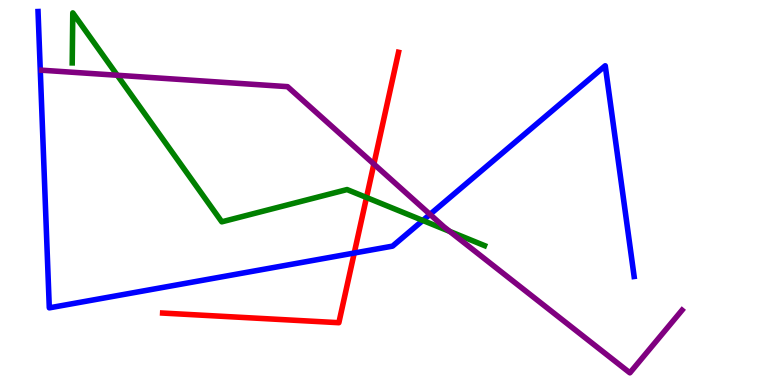[{'lines': ['blue', 'red'], 'intersections': [{'x': 4.57, 'y': 3.43}]}, {'lines': ['green', 'red'], 'intersections': [{'x': 4.73, 'y': 4.87}]}, {'lines': ['purple', 'red'], 'intersections': [{'x': 4.82, 'y': 5.74}]}, {'lines': ['blue', 'green'], 'intersections': [{'x': 5.46, 'y': 4.27}]}, {'lines': ['blue', 'purple'], 'intersections': [{'x': 5.55, 'y': 4.43}]}, {'lines': ['green', 'purple'], 'intersections': [{'x': 1.51, 'y': 8.05}, {'x': 5.8, 'y': 3.99}]}]